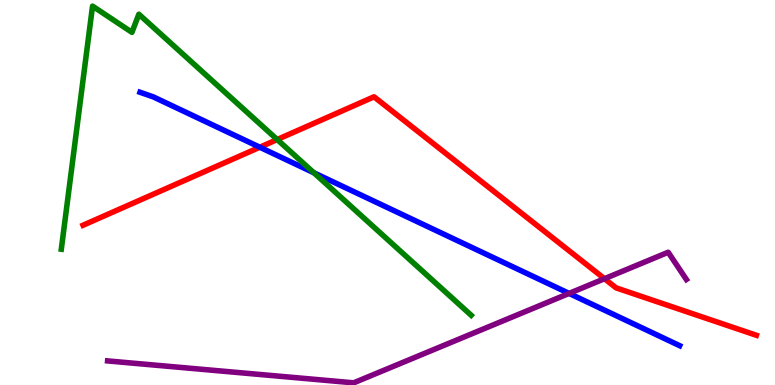[{'lines': ['blue', 'red'], 'intersections': [{'x': 3.35, 'y': 6.18}]}, {'lines': ['green', 'red'], 'intersections': [{'x': 3.58, 'y': 6.38}]}, {'lines': ['purple', 'red'], 'intersections': [{'x': 7.8, 'y': 2.76}]}, {'lines': ['blue', 'green'], 'intersections': [{'x': 4.05, 'y': 5.51}]}, {'lines': ['blue', 'purple'], 'intersections': [{'x': 7.34, 'y': 2.38}]}, {'lines': ['green', 'purple'], 'intersections': []}]